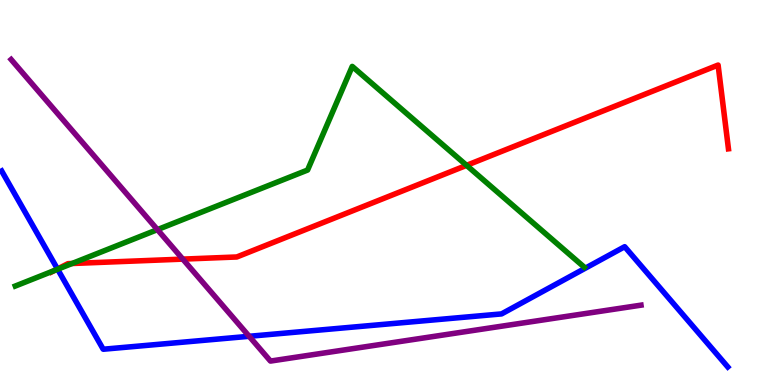[{'lines': ['blue', 'red'], 'intersections': [{'x': 0.742, 'y': 3.01}]}, {'lines': ['green', 'red'], 'intersections': [{'x': 0.703, 'y': 2.97}, {'x': 0.93, 'y': 3.16}, {'x': 6.02, 'y': 5.71}]}, {'lines': ['purple', 'red'], 'intersections': [{'x': 2.36, 'y': 3.27}]}, {'lines': ['blue', 'green'], 'intersections': [{'x': 0.744, 'y': 3.01}]}, {'lines': ['blue', 'purple'], 'intersections': [{'x': 3.21, 'y': 1.27}]}, {'lines': ['green', 'purple'], 'intersections': [{'x': 2.03, 'y': 4.04}]}]